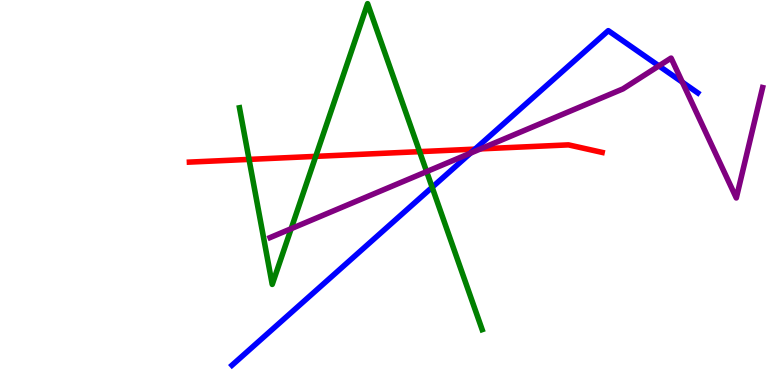[{'lines': ['blue', 'red'], 'intersections': [{'x': 6.13, 'y': 6.13}]}, {'lines': ['green', 'red'], 'intersections': [{'x': 3.21, 'y': 5.86}, {'x': 4.07, 'y': 5.94}, {'x': 5.41, 'y': 6.06}]}, {'lines': ['purple', 'red'], 'intersections': [{'x': 6.2, 'y': 6.13}]}, {'lines': ['blue', 'green'], 'intersections': [{'x': 5.58, 'y': 5.14}]}, {'lines': ['blue', 'purple'], 'intersections': [{'x': 6.07, 'y': 6.02}, {'x': 8.5, 'y': 8.29}, {'x': 8.8, 'y': 7.87}]}, {'lines': ['green', 'purple'], 'intersections': [{'x': 3.76, 'y': 4.06}, {'x': 5.5, 'y': 5.54}]}]